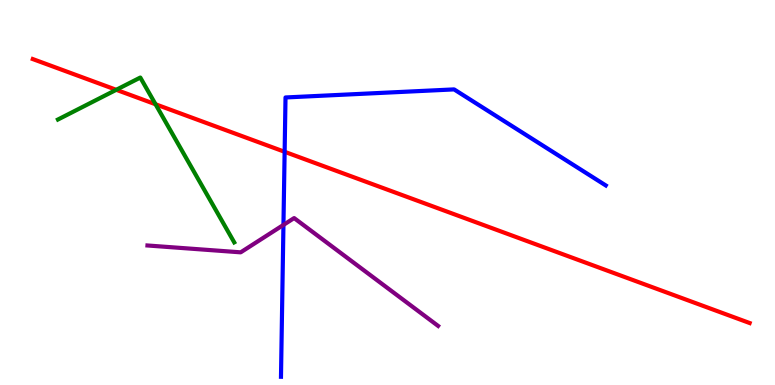[{'lines': ['blue', 'red'], 'intersections': [{'x': 3.67, 'y': 6.06}]}, {'lines': ['green', 'red'], 'intersections': [{'x': 1.5, 'y': 7.67}, {'x': 2.01, 'y': 7.29}]}, {'lines': ['purple', 'red'], 'intersections': []}, {'lines': ['blue', 'green'], 'intersections': []}, {'lines': ['blue', 'purple'], 'intersections': [{'x': 3.66, 'y': 4.16}]}, {'lines': ['green', 'purple'], 'intersections': []}]